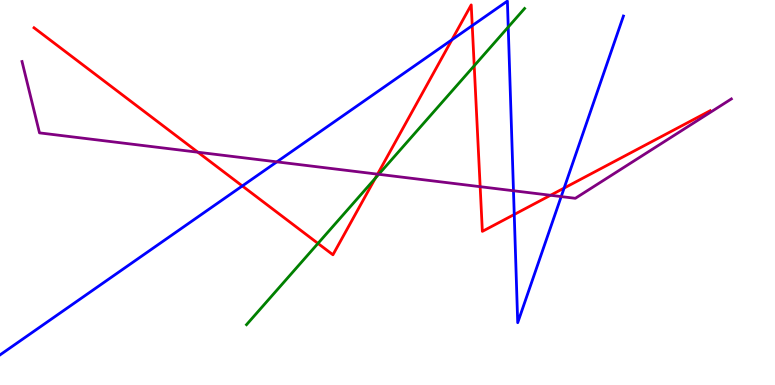[{'lines': ['blue', 'red'], 'intersections': [{'x': 3.13, 'y': 5.17}, {'x': 5.83, 'y': 8.97}, {'x': 6.09, 'y': 9.33}, {'x': 6.64, 'y': 4.43}, {'x': 7.28, 'y': 5.12}]}, {'lines': ['green', 'red'], 'intersections': [{'x': 4.1, 'y': 3.68}, {'x': 4.84, 'y': 5.37}, {'x': 6.12, 'y': 8.29}]}, {'lines': ['purple', 'red'], 'intersections': [{'x': 2.55, 'y': 6.05}, {'x': 4.87, 'y': 5.48}, {'x': 6.2, 'y': 5.15}, {'x': 7.1, 'y': 4.93}]}, {'lines': ['blue', 'green'], 'intersections': [{'x': 6.56, 'y': 9.3}]}, {'lines': ['blue', 'purple'], 'intersections': [{'x': 3.57, 'y': 5.8}, {'x': 6.63, 'y': 5.05}, {'x': 7.24, 'y': 4.89}]}, {'lines': ['green', 'purple'], 'intersections': [{'x': 4.89, 'y': 5.47}]}]